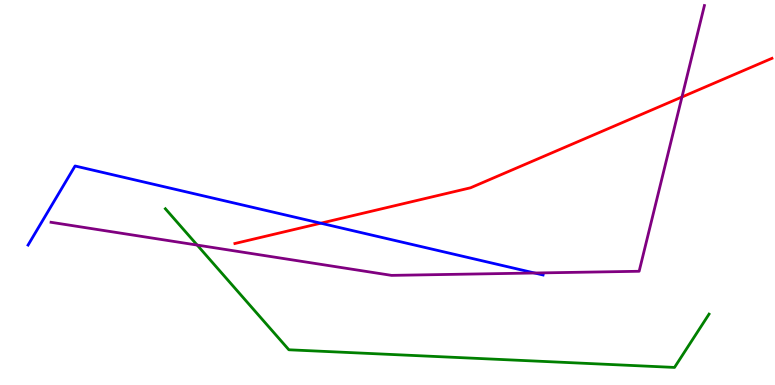[{'lines': ['blue', 'red'], 'intersections': [{'x': 4.14, 'y': 4.2}]}, {'lines': ['green', 'red'], 'intersections': []}, {'lines': ['purple', 'red'], 'intersections': [{'x': 8.8, 'y': 7.48}]}, {'lines': ['blue', 'green'], 'intersections': []}, {'lines': ['blue', 'purple'], 'intersections': [{'x': 6.9, 'y': 2.91}]}, {'lines': ['green', 'purple'], 'intersections': [{'x': 2.54, 'y': 3.63}]}]